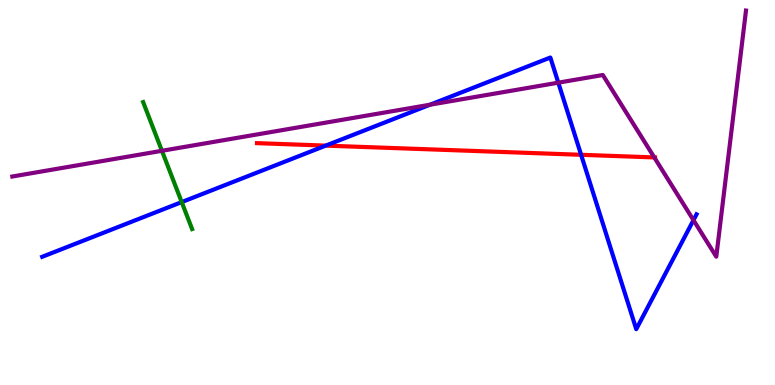[{'lines': ['blue', 'red'], 'intersections': [{'x': 4.2, 'y': 6.22}, {'x': 7.5, 'y': 5.98}]}, {'lines': ['green', 'red'], 'intersections': []}, {'lines': ['purple', 'red'], 'intersections': [{'x': 8.44, 'y': 5.91}]}, {'lines': ['blue', 'green'], 'intersections': [{'x': 2.34, 'y': 4.75}]}, {'lines': ['blue', 'purple'], 'intersections': [{'x': 5.55, 'y': 7.28}, {'x': 7.2, 'y': 7.85}, {'x': 8.95, 'y': 4.28}]}, {'lines': ['green', 'purple'], 'intersections': [{'x': 2.09, 'y': 6.08}]}]